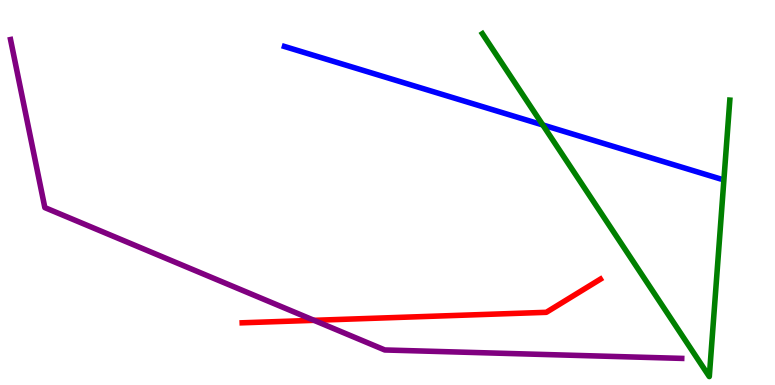[{'lines': ['blue', 'red'], 'intersections': []}, {'lines': ['green', 'red'], 'intersections': []}, {'lines': ['purple', 'red'], 'intersections': [{'x': 4.05, 'y': 1.68}]}, {'lines': ['blue', 'green'], 'intersections': [{'x': 7.0, 'y': 6.75}]}, {'lines': ['blue', 'purple'], 'intersections': []}, {'lines': ['green', 'purple'], 'intersections': []}]